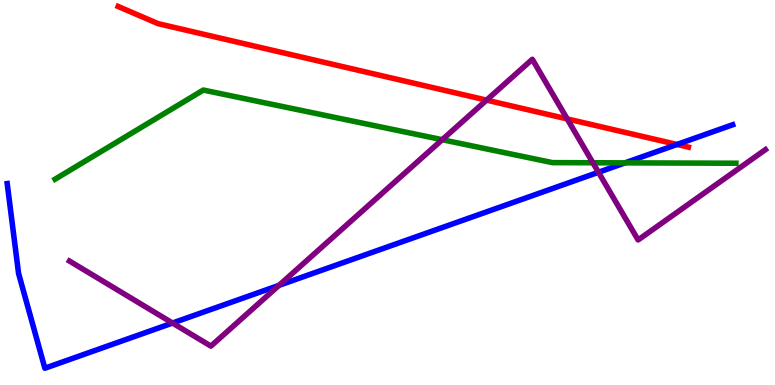[{'lines': ['blue', 'red'], 'intersections': [{'x': 8.74, 'y': 6.25}]}, {'lines': ['green', 'red'], 'intersections': []}, {'lines': ['purple', 'red'], 'intersections': [{'x': 6.28, 'y': 7.4}, {'x': 7.32, 'y': 6.91}]}, {'lines': ['blue', 'green'], 'intersections': [{'x': 8.06, 'y': 5.77}]}, {'lines': ['blue', 'purple'], 'intersections': [{'x': 2.23, 'y': 1.61}, {'x': 3.6, 'y': 2.59}, {'x': 7.72, 'y': 5.53}]}, {'lines': ['green', 'purple'], 'intersections': [{'x': 5.71, 'y': 6.37}, {'x': 7.65, 'y': 5.77}]}]